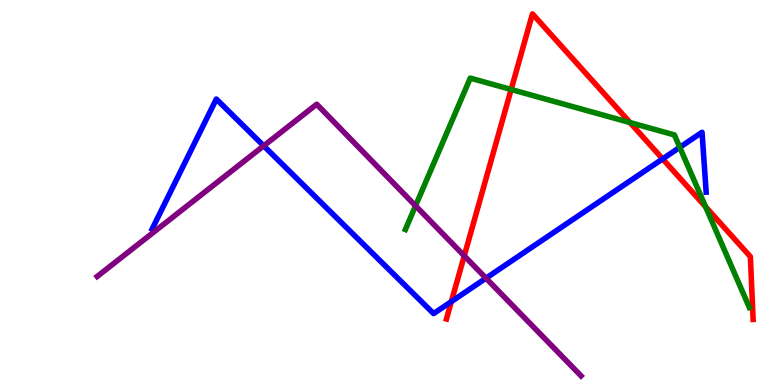[{'lines': ['blue', 'red'], 'intersections': [{'x': 5.82, 'y': 2.17}, {'x': 8.55, 'y': 5.87}]}, {'lines': ['green', 'red'], 'intersections': [{'x': 6.6, 'y': 7.68}, {'x': 8.13, 'y': 6.82}, {'x': 9.1, 'y': 4.63}]}, {'lines': ['purple', 'red'], 'intersections': [{'x': 5.99, 'y': 3.35}]}, {'lines': ['blue', 'green'], 'intersections': [{'x': 8.77, 'y': 6.17}]}, {'lines': ['blue', 'purple'], 'intersections': [{'x': 3.4, 'y': 6.21}, {'x': 6.27, 'y': 2.77}]}, {'lines': ['green', 'purple'], 'intersections': [{'x': 5.36, 'y': 4.65}]}]